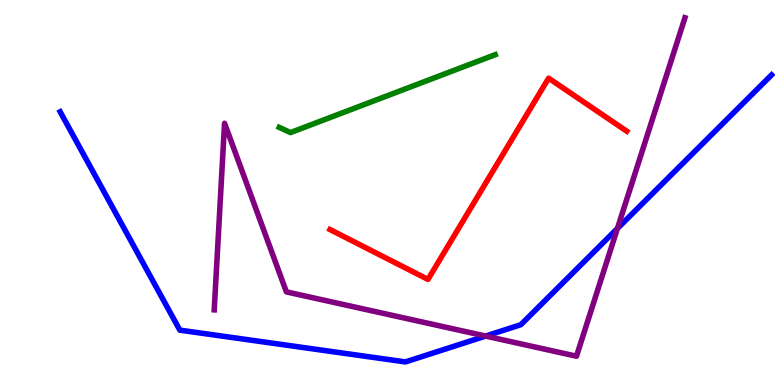[{'lines': ['blue', 'red'], 'intersections': []}, {'lines': ['green', 'red'], 'intersections': []}, {'lines': ['purple', 'red'], 'intersections': []}, {'lines': ['blue', 'green'], 'intersections': []}, {'lines': ['blue', 'purple'], 'intersections': [{'x': 6.27, 'y': 1.27}, {'x': 7.97, 'y': 4.06}]}, {'lines': ['green', 'purple'], 'intersections': []}]